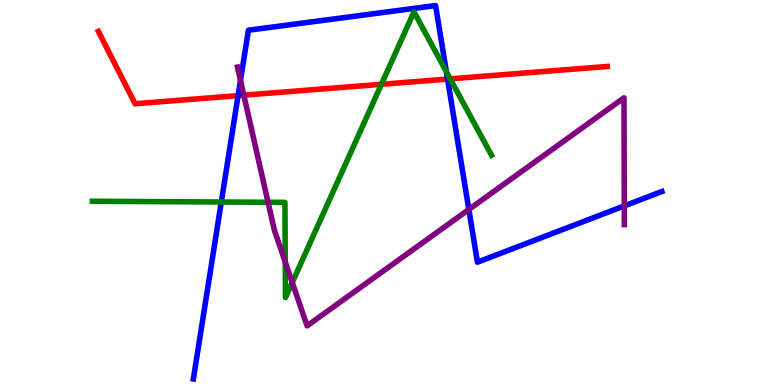[{'lines': ['blue', 'red'], 'intersections': [{'x': 3.07, 'y': 7.52}, {'x': 5.78, 'y': 7.95}]}, {'lines': ['green', 'red'], 'intersections': [{'x': 4.92, 'y': 7.81}, {'x': 5.81, 'y': 7.95}]}, {'lines': ['purple', 'red'], 'intersections': [{'x': 3.15, 'y': 7.53}]}, {'lines': ['blue', 'green'], 'intersections': [{'x': 2.86, 'y': 4.75}, {'x': 5.76, 'y': 8.14}]}, {'lines': ['blue', 'purple'], 'intersections': [{'x': 3.1, 'y': 7.91}, {'x': 6.05, 'y': 4.56}, {'x': 8.06, 'y': 4.65}]}, {'lines': ['green', 'purple'], 'intersections': [{'x': 3.46, 'y': 4.75}, {'x': 3.68, 'y': 3.19}, {'x': 3.77, 'y': 2.66}]}]